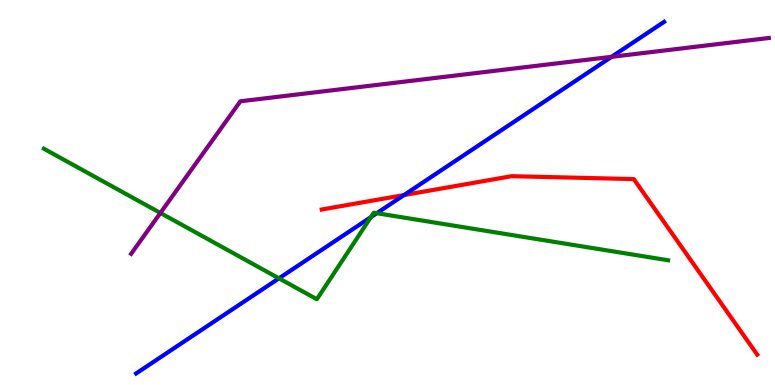[{'lines': ['blue', 'red'], 'intersections': [{'x': 5.21, 'y': 4.93}]}, {'lines': ['green', 'red'], 'intersections': []}, {'lines': ['purple', 'red'], 'intersections': []}, {'lines': ['blue', 'green'], 'intersections': [{'x': 3.6, 'y': 2.77}, {'x': 4.79, 'y': 4.36}, {'x': 4.86, 'y': 4.46}]}, {'lines': ['blue', 'purple'], 'intersections': [{'x': 7.89, 'y': 8.52}]}, {'lines': ['green', 'purple'], 'intersections': [{'x': 2.07, 'y': 4.47}]}]